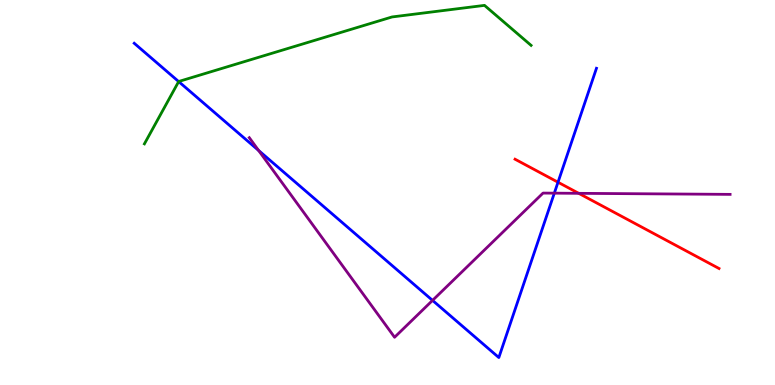[{'lines': ['blue', 'red'], 'intersections': [{'x': 7.2, 'y': 5.27}]}, {'lines': ['green', 'red'], 'intersections': []}, {'lines': ['purple', 'red'], 'intersections': [{'x': 7.47, 'y': 4.98}]}, {'lines': ['blue', 'green'], 'intersections': [{'x': 2.31, 'y': 7.88}]}, {'lines': ['blue', 'purple'], 'intersections': [{'x': 3.34, 'y': 6.09}, {'x': 5.58, 'y': 2.2}, {'x': 7.15, 'y': 4.98}]}, {'lines': ['green', 'purple'], 'intersections': []}]